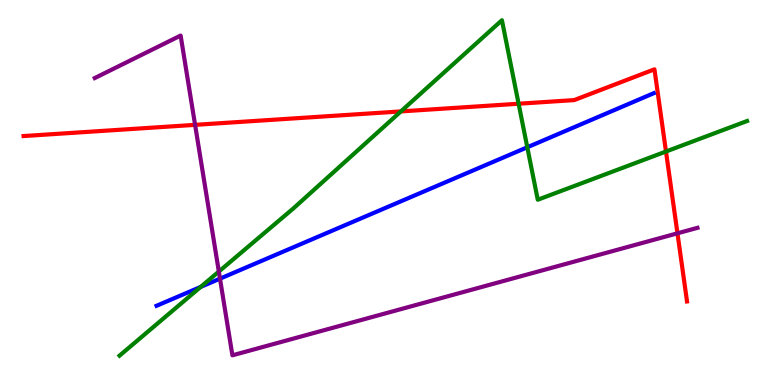[{'lines': ['blue', 'red'], 'intersections': []}, {'lines': ['green', 'red'], 'intersections': [{'x': 5.17, 'y': 7.11}, {'x': 6.69, 'y': 7.31}, {'x': 8.59, 'y': 6.06}]}, {'lines': ['purple', 'red'], 'intersections': [{'x': 2.52, 'y': 6.76}, {'x': 8.74, 'y': 3.94}]}, {'lines': ['blue', 'green'], 'intersections': [{'x': 2.59, 'y': 2.55}, {'x': 6.8, 'y': 6.17}]}, {'lines': ['blue', 'purple'], 'intersections': [{'x': 2.84, 'y': 2.76}]}, {'lines': ['green', 'purple'], 'intersections': [{'x': 2.82, 'y': 2.95}]}]